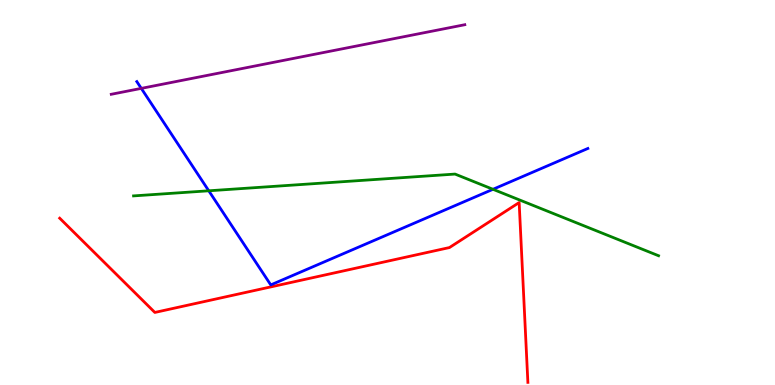[{'lines': ['blue', 'red'], 'intersections': []}, {'lines': ['green', 'red'], 'intersections': []}, {'lines': ['purple', 'red'], 'intersections': []}, {'lines': ['blue', 'green'], 'intersections': [{'x': 2.69, 'y': 5.04}, {'x': 6.36, 'y': 5.08}]}, {'lines': ['blue', 'purple'], 'intersections': [{'x': 1.82, 'y': 7.7}]}, {'lines': ['green', 'purple'], 'intersections': []}]